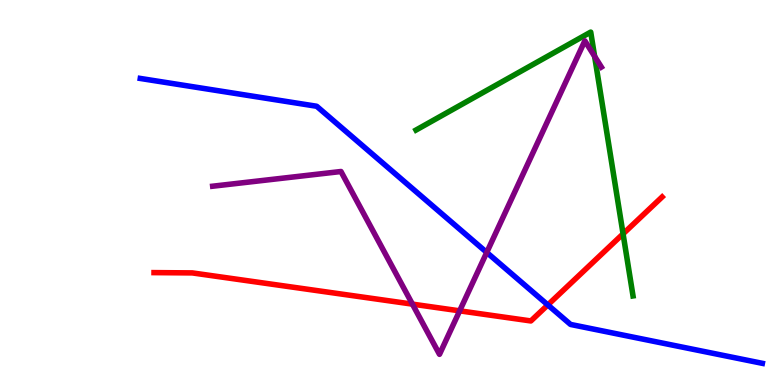[{'lines': ['blue', 'red'], 'intersections': [{'x': 7.07, 'y': 2.08}]}, {'lines': ['green', 'red'], 'intersections': [{'x': 8.04, 'y': 3.93}]}, {'lines': ['purple', 'red'], 'intersections': [{'x': 5.32, 'y': 2.1}, {'x': 5.93, 'y': 1.93}]}, {'lines': ['blue', 'green'], 'intersections': []}, {'lines': ['blue', 'purple'], 'intersections': [{'x': 6.28, 'y': 3.44}]}, {'lines': ['green', 'purple'], 'intersections': [{'x': 7.67, 'y': 8.54}]}]